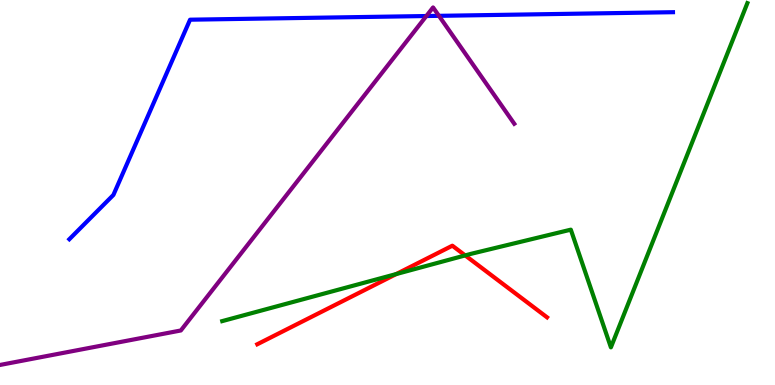[{'lines': ['blue', 'red'], 'intersections': []}, {'lines': ['green', 'red'], 'intersections': [{'x': 5.11, 'y': 2.88}, {'x': 6.0, 'y': 3.37}]}, {'lines': ['purple', 'red'], 'intersections': []}, {'lines': ['blue', 'green'], 'intersections': []}, {'lines': ['blue', 'purple'], 'intersections': [{'x': 5.5, 'y': 9.58}, {'x': 5.66, 'y': 9.59}]}, {'lines': ['green', 'purple'], 'intersections': []}]